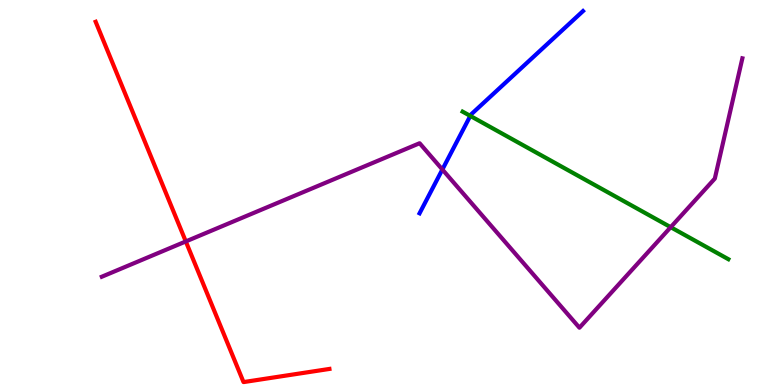[{'lines': ['blue', 'red'], 'intersections': []}, {'lines': ['green', 'red'], 'intersections': []}, {'lines': ['purple', 'red'], 'intersections': [{'x': 2.4, 'y': 3.73}]}, {'lines': ['blue', 'green'], 'intersections': [{'x': 6.07, 'y': 6.99}]}, {'lines': ['blue', 'purple'], 'intersections': [{'x': 5.71, 'y': 5.6}]}, {'lines': ['green', 'purple'], 'intersections': [{'x': 8.65, 'y': 4.1}]}]